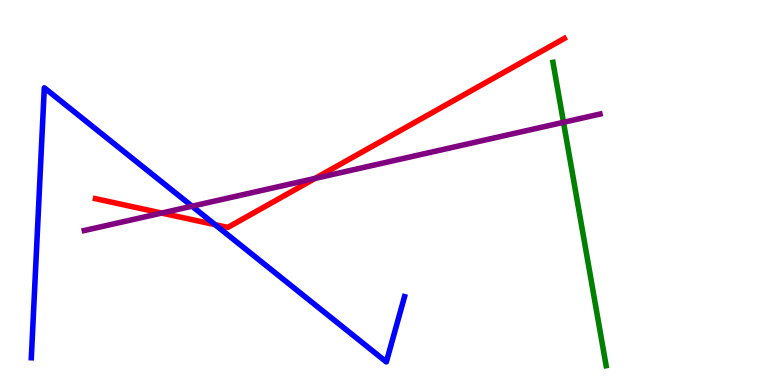[{'lines': ['blue', 'red'], 'intersections': [{'x': 2.78, 'y': 4.16}]}, {'lines': ['green', 'red'], 'intersections': []}, {'lines': ['purple', 'red'], 'intersections': [{'x': 2.09, 'y': 4.47}, {'x': 4.07, 'y': 5.37}]}, {'lines': ['blue', 'green'], 'intersections': []}, {'lines': ['blue', 'purple'], 'intersections': [{'x': 2.48, 'y': 4.64}]}, {'lines': ['green', 'purple'], 'intersections': [{'x': 7.27, 'y': 6.82}]}]